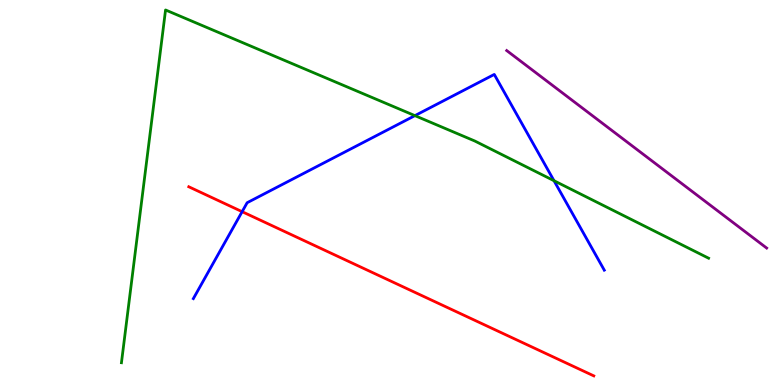[{'lines': ['blue', 'red'], 'intersections': [{'x': 3.12, 'y': 4.5}]}, {'lines': ['green', 'red'], 'intersections': []}, {'lines': ['purple', 'red'], 'intersections': []}, {'lines': ['blue', 'green'], 'intersections': [{'x': 5.35, 'y': 7.0}, {'x': 7.15, 'y': 5.31}]}, {'lines': ['blue', 'purple'], 'intersections': []}, {'lines': ['green', 'purple'], 'intersections': []}]